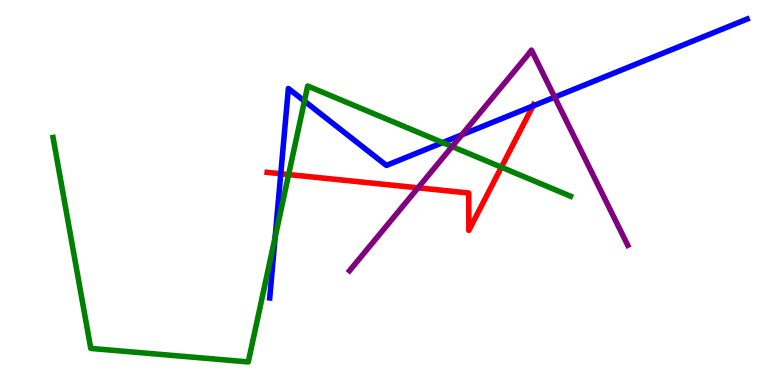[{'lines': ['blue', 'red'], 'intersections': [{'x': 3.62, 'y': 5.49}, {'x': 6.88, 'y': 7.25}]}, {'lines': ['green', 'red'], 'intersections': [{'x': 3.72, 'y': 5.47}, {'x': 6.47, 'y': 5.66}]}, {'lines': ['purple', 'red'], 'intersections': [{'x': 5.39, 'y': 5.12}]}, {'lines': ['blue', 'green'], 'intersections': [{'x': 3.55, 'y': 3.84}, {'x': 3.93, 'y': 7.37}, {'x': 5.71, 'y': 6.3}]}, {'lines': ['blue', 'purple'], 'intersections': [{'x': 5.96, 'y': 6.5}, {'x': 7.16, 'y': 7.48}]}, {'lines': ['green', 'purple'], 'intersections': [{'x': 5.83, 'y': 6.19}]}]